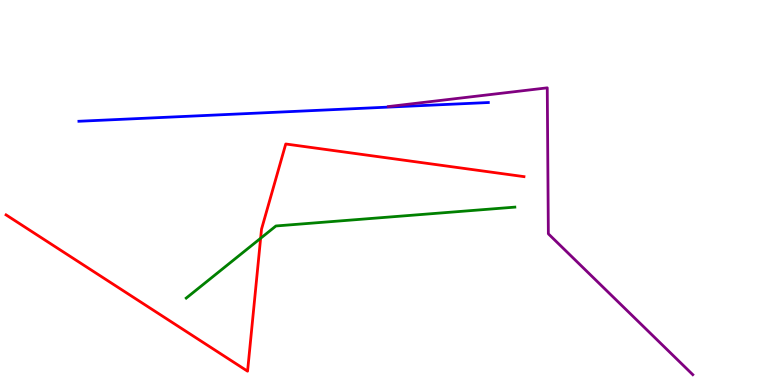[{'lines': ['blue', 'red'], 'intersections': []}, {'lines': ['green', 'red'], 'intersections': [{'x': 3.36, 'y': 3.81}]}, {'lines': ['purple', 'red'], 'intersections': []}, {'lines': ['blue', 'green'], 'intersections': []}, {'lines': ['blue', 'purple'], 'intersections': []}, {'lines': ['green', 'purple'], 'intersections': []}]